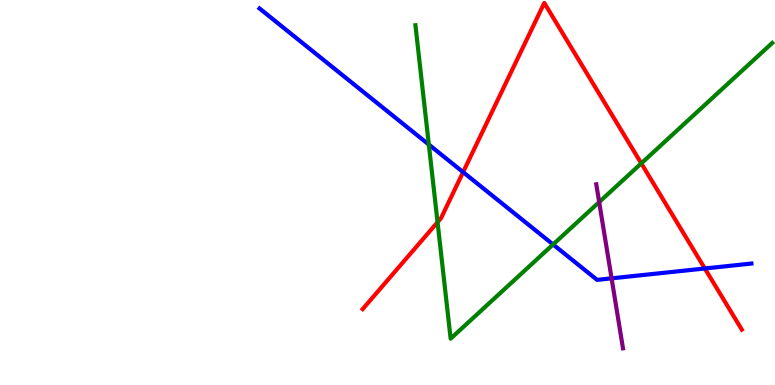[{'lines': ['blue', 'red'], 'intersections': [{'x': 5.98, 'y': 5.53}, {'x': 9.09, 'y': 3.03}]}, {'lines': ['green', 'red'], 'intersections': [{'x': 5.65, 'y': 4.23}, {'x': 8.27, 'y': 5.76}]}, {'lines': ['purple', 'red'], 'intersections': []}, {'lines': ['blue', 'green'], 'intersections': [{'x': 5.53, 'y': 6.24}, {'x': 7.14, 'y': 3.65}]}, {'lines': ['blue', 'purple'], 'intersections': [{'x': 7.89, 'y': 2.77}]}, {'lines': ['green', 'purple'], 'intersections': [{'x': 7.73, 'y': 4.75}]}]